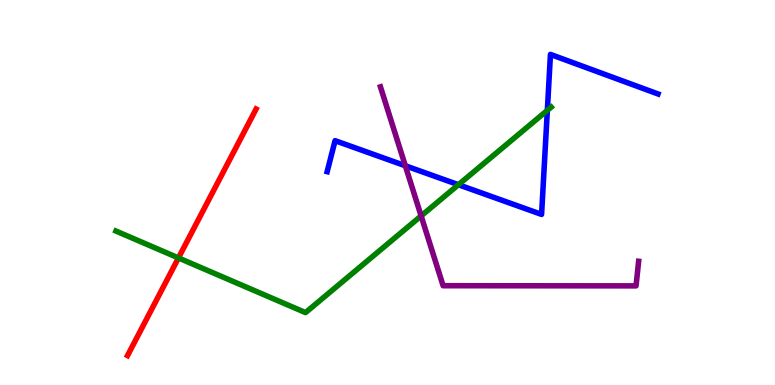[{'lines': ['blue', 'red'], 'intersections': []}, {'lines': ['green', 'red'], 'intersections': [{'x': 2.3, 'y': 3.3}]}, {'lines': ['purple', 'red'], 'intersections': []}, {'lines': ['blue', 'green'], 'intersections': [{'x': 5.92, 'y': 5.2}, {'x': 7.06, 'y': 7.13}]}, {'lines': ['blue', 'purple'], 'intersections': [{'x': 5.23, 'y': 5.69}]}, {'lines': ['green', 'purple'], 'intersections': [{'x': 5.43, 'y': 4.39}]}]